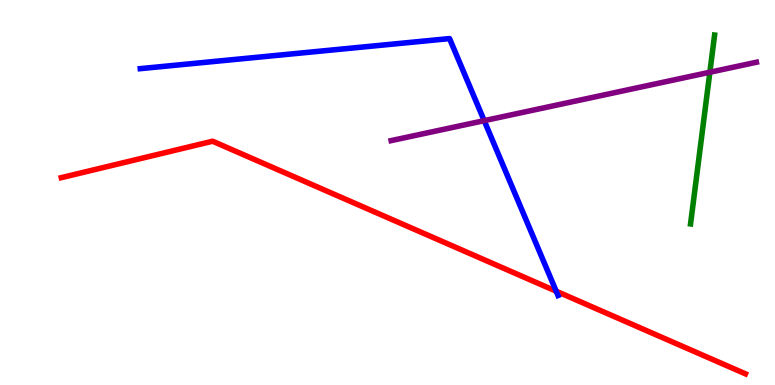[{'lines': ['blue', 'red'], 'intersections': [{'x': 7.18, 'y': 2.44}]}, {'lines': ['green', 'red'], 'intersections': []}, {'lines': ['purple', 'red'], 'intersections': []}, {'lines': ['blue', 'green'], 'intersections': []}, {'lines': ['blue', 'purple'], 'intersections': [{'x': 6.25, 'y': 6.87}]}, {'lines': ['green', 'purple'], 'intersections': [{'x': 9.16, 'y': 8.12}]}]